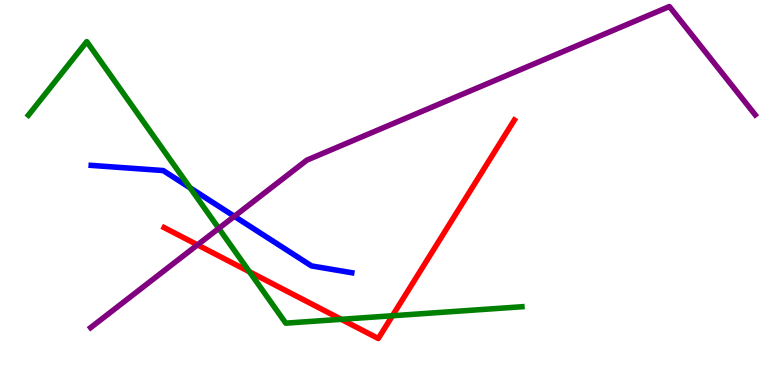[{'lines': ['blue', 'red'], 'intersections': []}, {'lines': ['green', 'red'], 'intersections': [{'x': 3.22, 'y': 2.94}, {'x': 4.4, 'y': 1.71}, {'x': 5.06, 'y': 1.8}]}, {'lines': ['purple', 'red'], 'intersections': [{'x': 2.55, 'y': 3.64}]}, {'lines': ['blue', 'green'], 'intersections': [{'x': 2.45, 'y': 5.12}]}, {'lines': ['blue', 'purple'], 'intersections': [{'x': 3.02, 'y': 4.38}]}, {'lines': ['green', 'purple'], 'intersections': [{'x': 2.82, 'y': 4.07}]}]